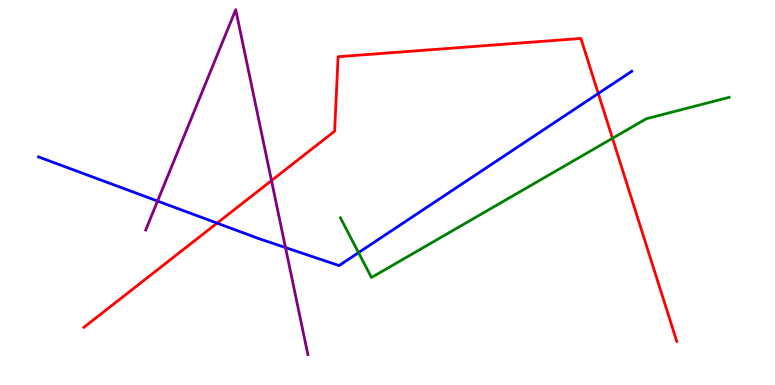[{'lines': ['blue', 'red'], 'intersections': [{'x': 2.8, 'y': 4.2}, {'x': 7.72, 'y': 7.57}]}, {'lines': ['green', 'red'], 'intersections': [{'x': 7.9, 'y': 6.41}]}, {'lines': ['purple', 'red'], 'intersections': [{'x': 3.5, 'y': 5.31}]}, {'lines': ['blue', 'green'], 'intersections': [{'x': 4.63, 'y': 3.44}]}, {'lines': ['blue', 'purple'], 'intersections': [{'x': 2.03, 'y': 4.78}, {'x': 3.68, 'y': 3.57}]}, {'lines': ['green', 'purple'], 'intersections': []}]